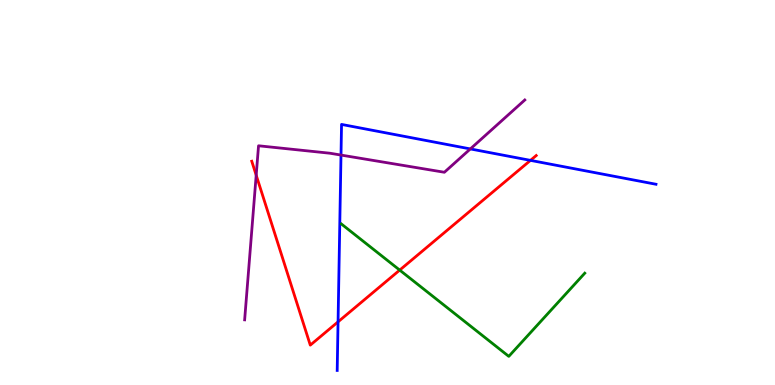[{'lines': ['blue', 'red'], 'intersections': [{'x': 4.36, 'y': 1.64}, {'x': 6.84, 'y': 5.83}]}, {'lines': ['green', 'red'], 'intersections': [{'x': 5.16, 'y': 2.98}]}, {'lines': ['purple', 'red'], 'intersections': [{'x': 3.31, 'y': 5.45}]}, {'lines': ['blue', 'green'], 'intersections': []}, {'lines': ['blue', 'purple'], 'intersections': [{'x': 4.4, 'y': 5.97}, {'x': 6.07, 'y': 6.13}]}, {'lines': ['green', 'purple'], 'intersections': []}]